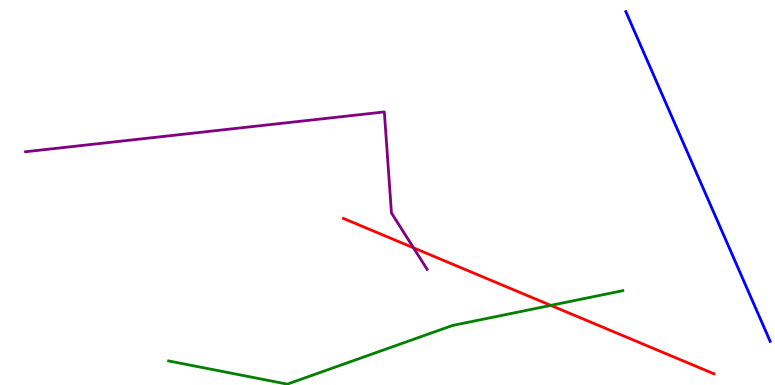[{'lines': ['blue', 'red'], 'intersections': []}, {'lines': ['green', 'red'], 'intersections': [{'x': 7.11, 'y': 2.07}]}, {'lines': ['purple', 'red'], 'intersections': [{'x': 5.34, 'y': 3.56}]}, {'lines': ['blue', 'green'], 'intersections': []}, {'lines': ['blue', 'purple'], 'intersections': []}, {'lines': ['green', 'purple'], 'intersections': []}]